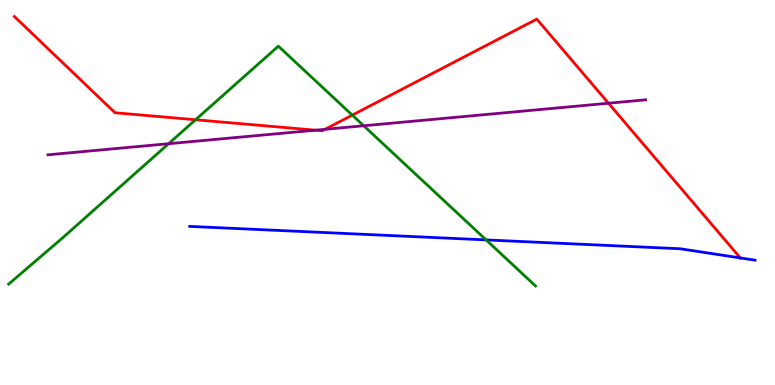[{'lines': ['blue', 'red'], 'intersections': [{'x': 9.55, 'y': 3.3}]}, {'lines': ['green', 'red'], 'intersections': [{'x': 2.52, 'y': 6.89}, {'x': 4.55, 'y': 7.01}]}, {'lines': ['purple', 'red'], 'intersections': [{'x': 4.07, 'y': 6.62}, {'x': 4.19, 'y': 6.64}, {'x': 7.85, 'y': 7.32}]}, {'lines': ['blue', 'green'], 'intersections': [{'x': 6.27, 'y': 3.77}]}, {'lines': ['blue', 'purple'], 'intersections': []}, {'lines': ['green', 'purple'], 'intersections': [{'x': 2.18, 'y': 6.27}, {'x': 4.69, 'y': 6.73}]}]